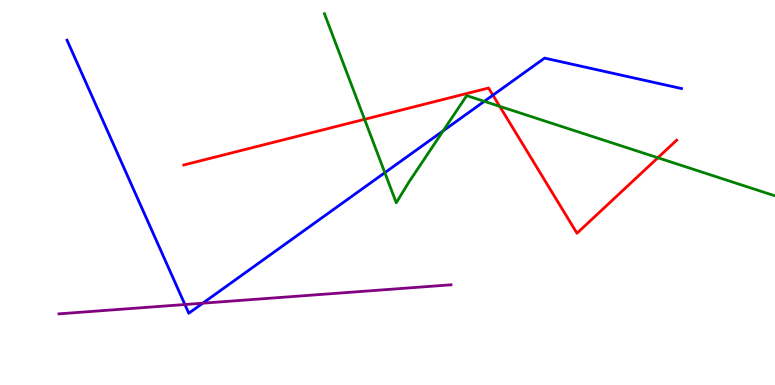[{'lines': ['blue', 'red'], 'intersections': [{'x': 6.36, 'y': 7.53}]}, {'lines': ['green', 'red'], 'intersections': [{'x': 4.7, 'y': 6.9}, {'x': 6.45, 'y': 7.24}, {'x': 8.49, 'y': 5.9}]}, {'lines': ['purple', 'red'], 'intersections': []}, {'lines': ['blue', 'green'], 'intersections': [{'x': 4.97, 'y': 5.51}, {'x': 5.72, 'y': 6.6}, {'x': 6.25, 'y': 7.37}]}, {'lines': ['blue', 'purple'], 'intersections': [{'x': 2.39, 'y': 2.09}, {'x': 2.62, 'y': 2.12}]}, {'lines': ['green', 'purple'], 'intersections': []}]